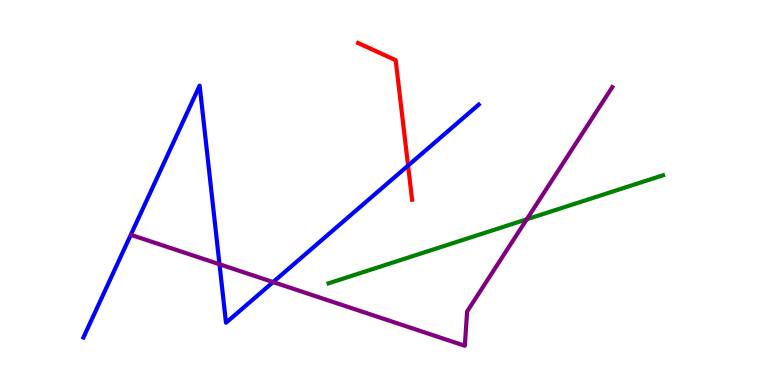[{'lines': ['blue', 'red'], 'intersections': [{'x': 5.27, 'y': 5.7}]}, {'lines': ['green', 'red'], 'intersections': []}, {'lines': ['purple', 'red'], 'intersections': []}, {'lines': ['blue', 'green'], 'intersections': []}, {'lines': ['blue', 'purple'], 'intersections': [{'x': 2.83, 'y': 3.14}, {'x': 3.52, 'y': 2.67}]}, {'lines': ['green', 'purple'], 'intersections': [{'x': 6.8, 'y': 4.3}]}]